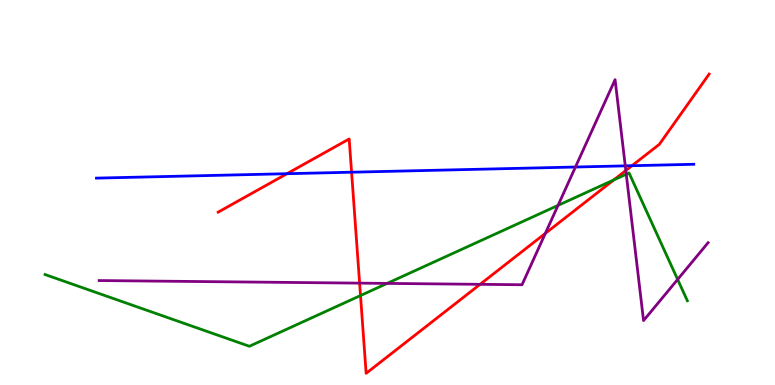[{'lines': ['blue', 'red'], 'intersections': [{'x': 3.7, 'y': 5.49}, {'x': 4.54, 'y': 5.53}, {'x': 8.15, 'y': 5.7}]}, {'lines': ['green', 'red'], 'intersections': [{'x': 4.65, 'y': 2.32}, {'x': 7.92, 'y': 5.33}]}, {'lines': ['purple', 'red'], 'intersections': [{'x': 4.64, 'y': 2.65}, {'x': 6.19, 'y': 2.61}, {'x': 7.04, 'y': 3.94}, {'x': 8.08, 'y': 5.57}]}, {'lines': ['blue', 'green'], 'intersections': []}, {'lines': ['blue', 'purple'], 'intersections': [{'x': 7.43, 'y': 5.66}, {'x': 8.07, 'y': 5.69}]}, {'lines': ['green', 'purple'], 'intersections': [{'x': 5.0, 'y': 2.64}, {'x': 7.2, 'y': 4.67}, {'x': 8.08, 'y': 5.47}, {'x': 8.74, 'y': 2.74}]}]